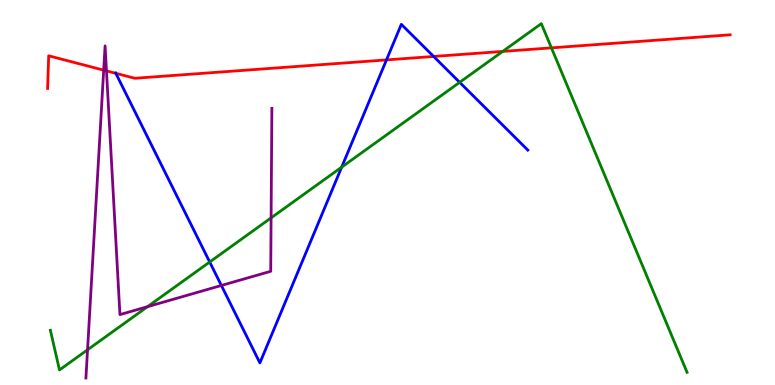[{'lines': ['blue', 'red'], 'intersections': [{'x': 1.49, 'y': 8.1}, {'x': 4.99, 'y': 8.44}, {'x': 5.6, 'y': 8.53}]}, {'lines': ['green', 'red'], 'intersections': [{'x': 6.49, 'y': 8.66}, {'x': 7.12, 'y': 8.76}]}, {'lines': ['purple', 'red'], 'intersections': [{'x': 1.34, 'y': 8.18}, {'x': 1.37, 'y': 8.16}]}, {'lines': ['blue', 'green'], 'intersections': [{'x': 2.71, 'y': 3.19}, {'x': 4.41, 'y': 5.66}, {'x': 5.93, 'y': 7.86}]}, {'lines': ['blue', 'purple'], 'intersections': [{'x': 2.86, 'y': 2.59}]}, {'lines': ['green', 'purple'], 'intersections': [{'x': 1.13, 'y': 0.915}, {'x': 1.9, 'y': 2.03}, {'x': 3.5, 'y': 4.34}]}]